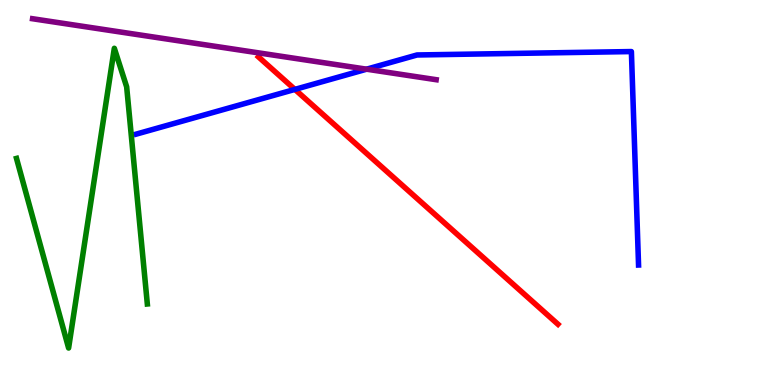[{'lines': ['blue', 'red'], 'intersections': [{'x': 3.8, 'y': 7.68}]}, {'lines': ['green', 'red'], 'intersections': []}, {'lines': ['purple', 'red'], 'intersections': []}, {'lines': ['blue', 'green'], 'intersections': []}, {'lines': ['blue', 'purple'], 'intersections': [{'x': 4.73, 'y': 8.2}]}, {'lines': ['green', 'purple'], 'intersections': []}]